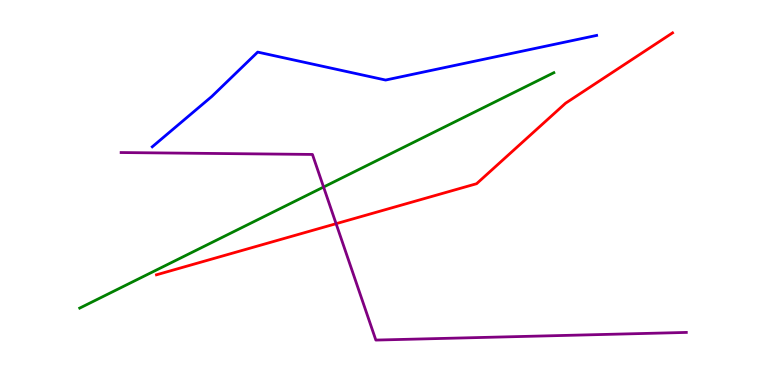[{'lines': ['blue', 'red'], 'intersections': []}, {'lines': ['green', 'red'], 'intersections': []}, {'lines': ['purple', 'red'], 'intersections': [{'x': 4.34, 'y': 4.19}]}, {'lines': ['blue', 'green'], 'intersections': []}, {'lines': ['blue', 'purple'], 'intersections': []}, {'lines': ['green', 'purple'], 'intersections': [{'x': 4.18, 'y': 5.14}]}]